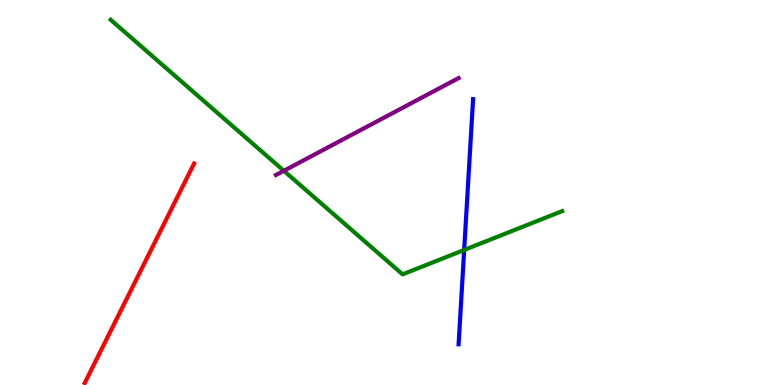[{'lines': ['blue', 'red'], 'intersections': []}, {'lines': ['green', 'red'], 'intersections': []}, {'lines': ['purple', 'red'], 'intersections': []}, {'lines': ['blue', 'green'], 'intersections': [{'x': 5.99, 'y': 3.51}]}, {'lines': ['blue', 'purple'], 'intersections': []}, {'lines': ['green', 'purple'], 'intersections': [{'x': 3.66, 'y': 5.56}]}]